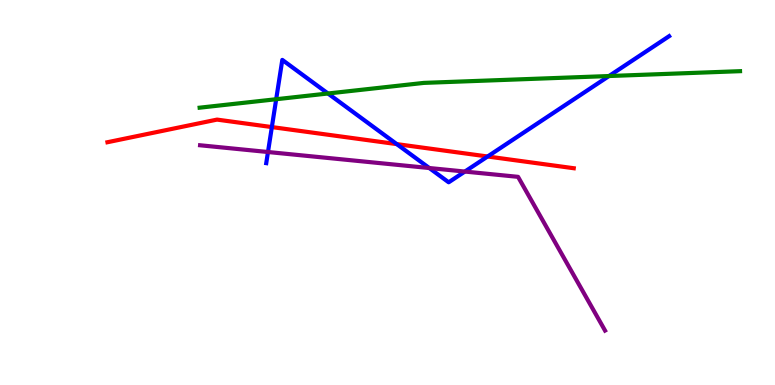[{'lines': ['blue', 'red'], 'intersections': [{'x': 3.51, 'y': 6.7}, {'x': 5.12, 'y': 6.26}, {'x': 6.29, 'y': 5.94}]}, {'lines': ['green', 'red'], 'intersections': []}, {'lines': ['purple', 'red'], 'intersections': []}, {'lines': ['blue', 'green'], 'intersections': [{'x': 3.56, 'y': 7.42}, {'x': 4.23, 'y': 7.57}, {'x': 7.86, 'y': 8.03}]}, {'lines': ['blue', 'purple'], 'intersections': [{'x': 3.46, 'y': 6.05}, {'x': 5.54, 'y': 5.64}, {'x': 6.0, 'y': 5.54}]}, {'lines': ['green', 'purple'], 'intersections': []}]